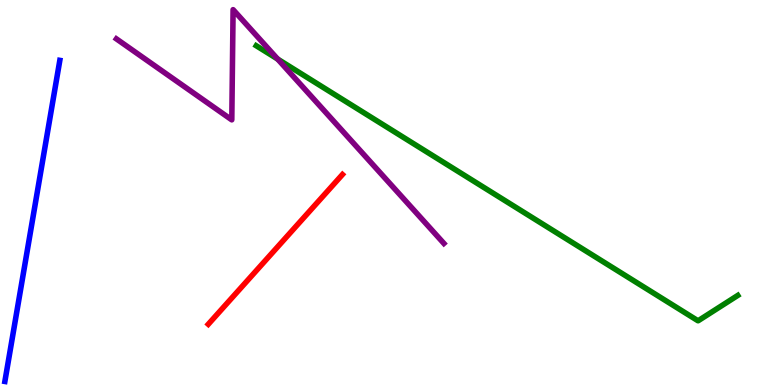[{'lines': ['blue', 'red'], 'intersections': []}, {'lines': ['green', 'red'], 'intersections': []}, {'lines': ['purple', 'red'], 'intersections': []}, {'lines': ['blue', 'green'], 'intersections': []}, {'lines': ['blue', 'purple'], 'intersections': []}, {'lines': ['green', 'purple'], 'intersections': [{'x': 3.58, 'y': 8.47}]}]